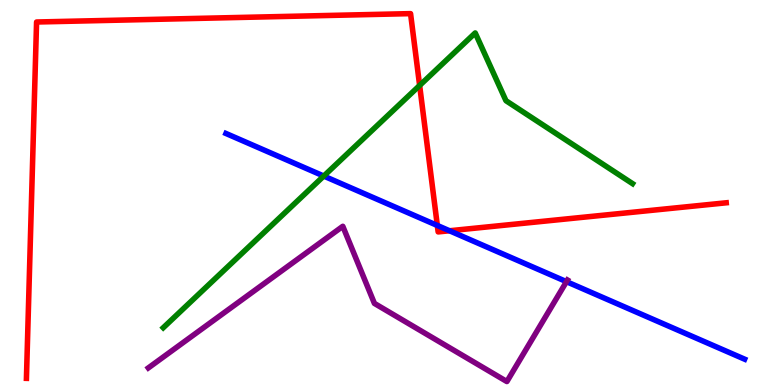[{'lines': ['blue', 'red'], 'intersections': [{'x': 5.64, 'y': 4.14}, {'x': 5.8, 'y': 4.01}]}, {'lines': ['green', 'red'], 'intersections': [{'x': 5.41, 'y': 7.78}]}, {'lines': ['purple', 'red'], 'intersections': []}, {'lines': ['blue', 'green'], 'intersections': [{'x': 4.18, 'y': 5.43}]}, {'lines': ['blue', 'purple'], 'intersections': [{'x': 7.31, 'y': 2.68}]}, {'lines': ['green', 'purple'], 'intersections': []}]